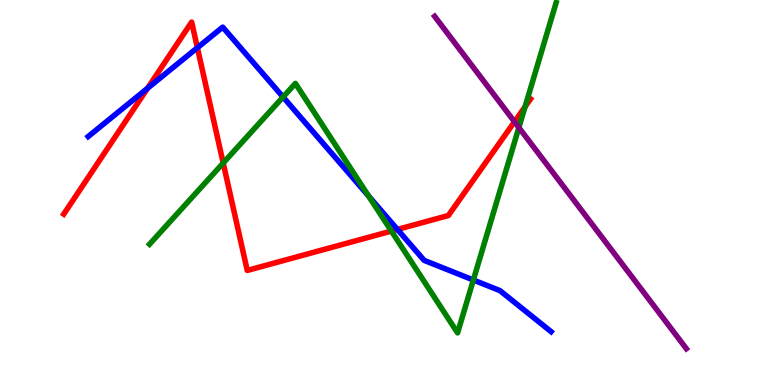[{'lines': ['blue', 'red'], 'intersections': [{'x': 1.9, 'y': 7.71}, {'x': 2.55, 'y': 8.76}, {'x': 5.13, 'y': 4.04}]}, {'lines': ['green', 'red'], 'intersections': [{'x': 2.88, 'y': 5.77}, {'x': 5.05, 'y': 4.0}, {'x': 6.78, 'y': 7.23}]}, {'lines': ['purple', 'red'], 'intersections': [{'x': 6.64, 'y': 6.84}]}, {'lines': ['blue', 'green'], 'intersections': [{'x': 3.65, 'y': 7.48}, {'x': 4.76, 'y': 4.91}, {'x': 6.11, 'y': 2.73}]}, {'lines': ['blue', 'purple'], 'intersections': []}, {'lines': ['green', 'purple'], 'intersections': [{'x': 6.7, 'y': 6.69}]}]